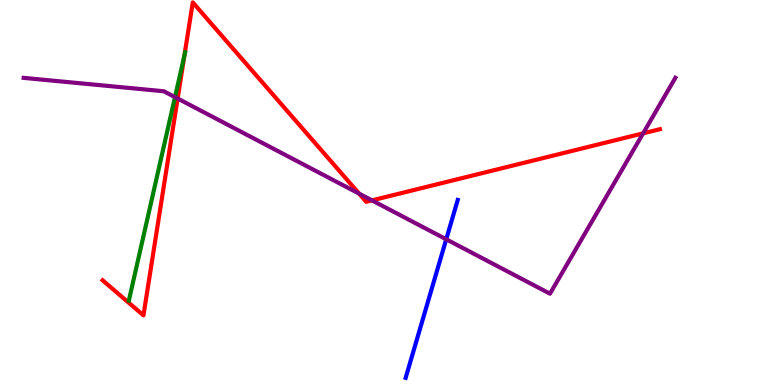[{'lines': ['blue', 'red'], 'intersections': []}, {'lines': ['green', 'red'], 'intersections': [{'x': 2.38, 'y': 8.55}]}, {'lines': ['purple', 'red'], 'intersections': [{'x': 2.29, 'y': 7.44}, {'x': 4.63, 'y': 4.97}, {'x': 4.8, 'y': 4.8}, {'x': 8.3, 'y': 6.54}]}, {'lines': ['blue', 'green'], 'intersections': []}, {'lines': ['blue', 'purple'], 'intersections': [{'x': 5.76, 'y': 3.78}]}, {'lines': ['green', 'purple'], 'intersections': [{'x': 2.26, 'y': 7.48}]}]